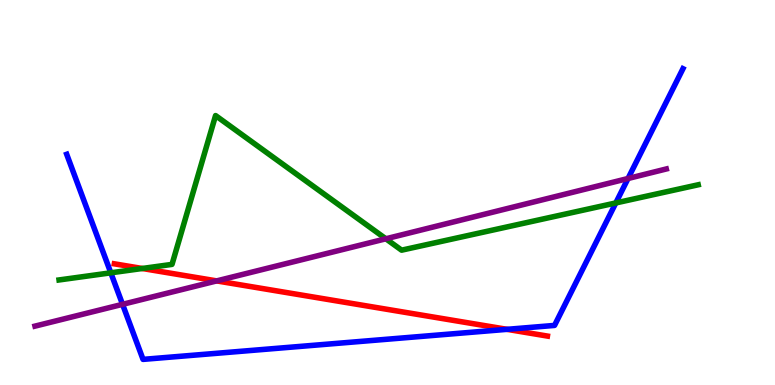[{'lines': ['blue', 'red'], 'intersections': [{'x': 6.54, 'y': 1.45}]}, {'lines': ['green', 'red'], 'intersections': [{'x': 1.84, 'y': 3.03}]}, {'lines': ['purple', 'red'], 'intersections': [{'x': 2.8, 'y': 2.7}]}, {'lines': ['blue', 'green'], 'intersections': [{'x': 1.43, 'y': 2.91}, {'x': 7.95, 'y': 4.73}]}, {'lines': ['blue', 'purple'], 'intersections': [{'x': 1.58, 'y': 2.1}, {'x': 8.1, 'y': 5.36}]}, {'lines': ['green', 'purple'], 'intersections': [{'x': 4.98, 'y': 3.8}]}]